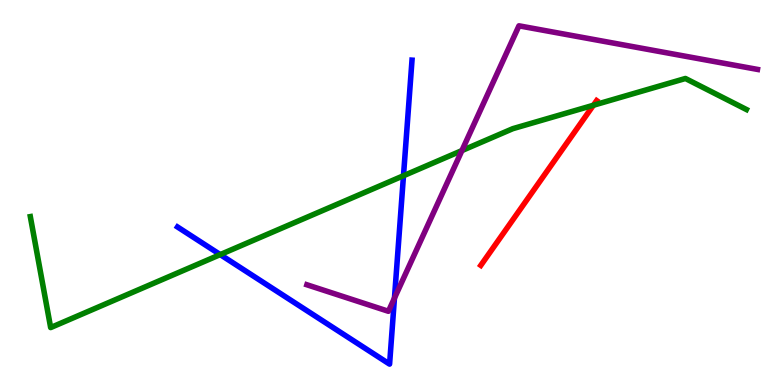[{'lines': ['blue', 'red'], 'intersections': []}, {'lines': ['green', 'red'], 'intersections': [{'x': 7.66, 'y': 7.27}]}, {'lines': ['purple', 'red'], 'intersections': []}, {'lines': ['blue', 'green'], 'intersections': [{'x': 2.84, 'y': 3.39}, {'x': 5.21, 'y': 5.44}]}, {'lines': ['blue', 'purple'], 'intersections': [{'x': 5.09, 'y': 2.26}]}, {'lines': ['green', 'purple'], 'intersections': [{'x': 5.96, 'y': 6.09}]}]